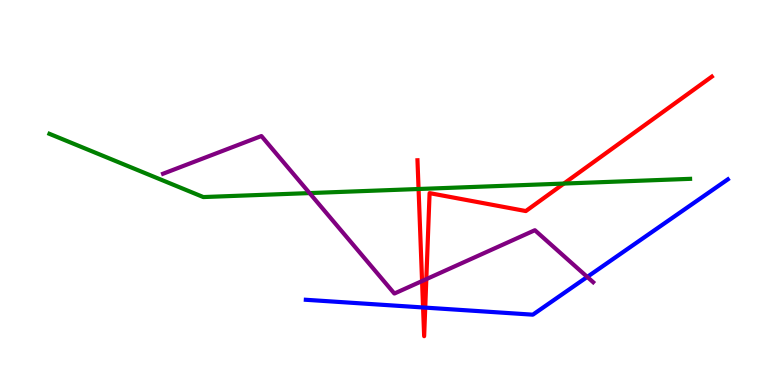[{'lines': ['blue', 'red'], 'intersections': [{'x': 5.46, 'y': 2.01}, {'x': 5.49, 'y': 2.01}]}, {'lines': ['green', 'red'], 'intersections': [{'x': 5.4, 'y': 5.09}, {'x': 7.28, 'y': 5.23}]}, {'lines': ['purple', 'red'], 'intersections': [{'x': 5.45, 'y': 2.7}, {'x': 5.5, 'y': 2.75}]}, {'lines': ['blue', 'green'], 'intersections': []}, {'lines': ['blue', 'purple'], 'intersections': [{'x': 7.58, 'y': 2.81}]}, {'lines': ['green', 'purple'], 'intersections': [{'x': 3.99, 'y': 4.98}]}]